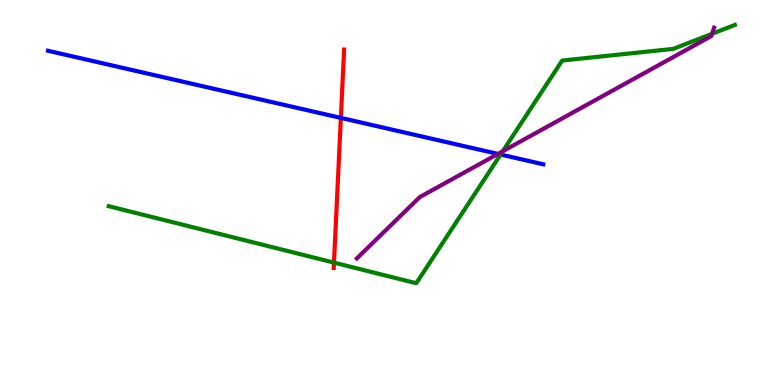[{'lines': ['blue', 'red'], 'intersections': [{'x': 4.4, 'y': 6.94}]}, {'lines': ['green', 'red'], 'intersections': [{'x': 4.31, 'y': 3.18}]}, {'lines': ['purple', 'red'], 'intersections': []}, {'lines': ['blue', 'green'], 'intersections': [{'x': 6.46, 'y': 5.99}]}, {'lines': ['blue', 'purple'], 'intersections': [{'x': 6.43, 'y': 6.0}]}, {'lines': ['green', 'purple'], 'intersections': [{'x': 6.49, 'y': 6.07}, {'x': 9.19, 'y': 9.12}]}]